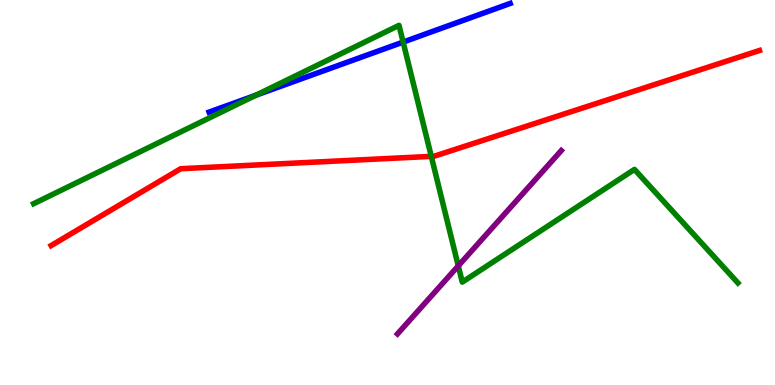[{'lines': ['blue', 'red'], 'intersections': []}, {'lines': ['green', 'red'], 'intersections': [{'x': 5.56, 'y': 5.94}]}, {'lines': ['purple', 'red'], 'intersections': []}, {'lines': ['blue', 'green'], 'intersections': [{'x': 3.3, 'y': 7.53}, {'x': 5.2, 'y': 8.91}]}, {'lines': ['blue', 'purple'], 'intersections': []}, {'lines': ['green', 'purple'], 'intersections': [{'x': 5.91, 'y': 3.09}]}]